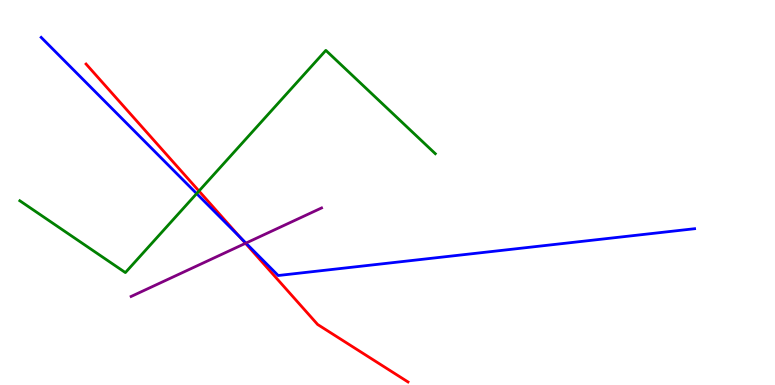[{'lines': ['blue', 'red'], 'intersections': [{'x': 3.1, 'y': 3.84}]}, {'lines': ['green', 'red'], 'intersections': [{'x': 2.57, 'y': 5.04}]}, {'lines': ['purple', 'red'], 'intersections': [{'x': 3.17, 'y': 3.68}]}, {'lines': ['blue', 'green'], 'intersections': [{'x': 2.54, 'y': 4.97}]}, {'lines': ['blue', 'purple'], 'intersections': [{'x': 3.17, 'y': 3.69}]}, {'lines': ['green', 'purple'], 'intersections': []}]